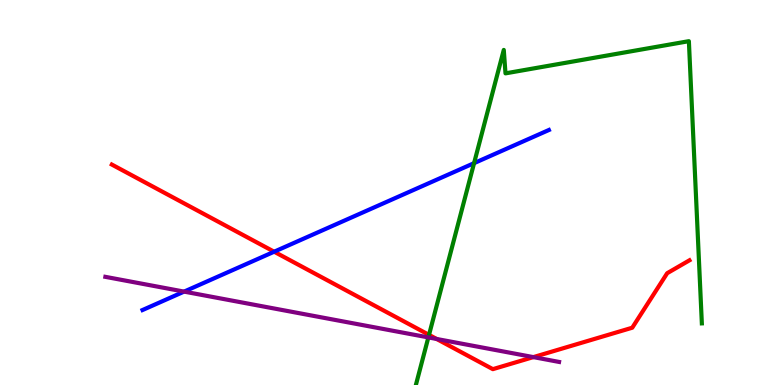[{'lines': ['blue', 'red'], 'intersections': [{'x': 3.54, 'y': 3.46}]}, {'lines': ['green', 'red'], 'intersections': [{'x': 5.54, 'y': 1.3}]}, {'lines': ['purple', 'red'], 'intersections': [{'x': 5.63, 'y': 1.2}, {'x': 6.88, 'y': 0.724}]}, {'lines': ['blue', 'green'], 'intersections': [{'x': 6.12, 'y': 5.76}]}, {'lines': ['blue', 'purple'], 'intersections': [{'x': 2.38, 'y': 2.43}]}, {'lines': ['green', 'purple'], 'intersections': [{'x': 5.53, 'y': 1.24}]}]